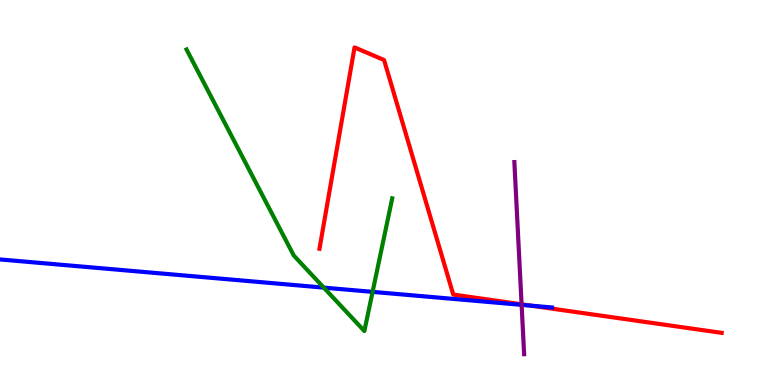[{'lines': ['blue', 'red'], 'intersections': [{'x': 6.85, 'y': 2.06}]}, {'lines': ['green', 'red'], 'intersections': []}, {'lines': ['purple', 'red'], 'intersections': [{'x': 6.73, 'y': 2.1}]}, {'lines': ['blue', 'green'], 'intersections': [{'x': 4.18, 'y': 2.53}, {'x': 4.81, 'y': 2.42}]}, {'lines': ['blue', 'purple'], 'intersections': [{'x': 6.73, 'y': 2.08}]}, {'lines': ['green', 'purple'], 'intersections': []}]